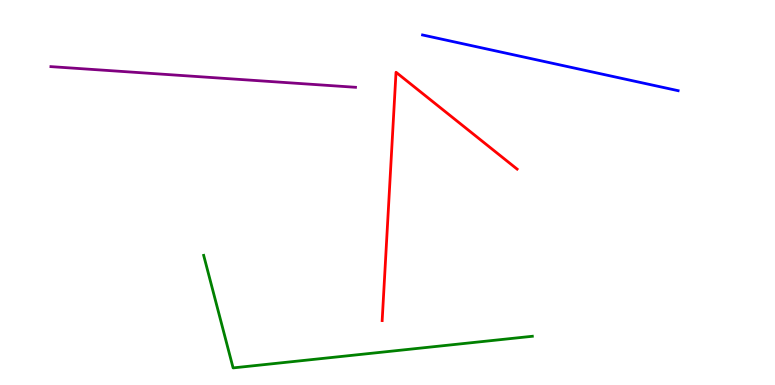[{'lines': ['blue', 'red'], 'intersections': []}, {'lines': ['green', 'red'], 'intersections': []}, {'lines': ['purple', 'red'], 'intersections': []}, {'lines': ['blue', 'green'], 'intersections': []}, {'lines': ['blue', 'purple'], 'intersections': []}, {'lines': ['green', 'purple'], 'intersections': []}]